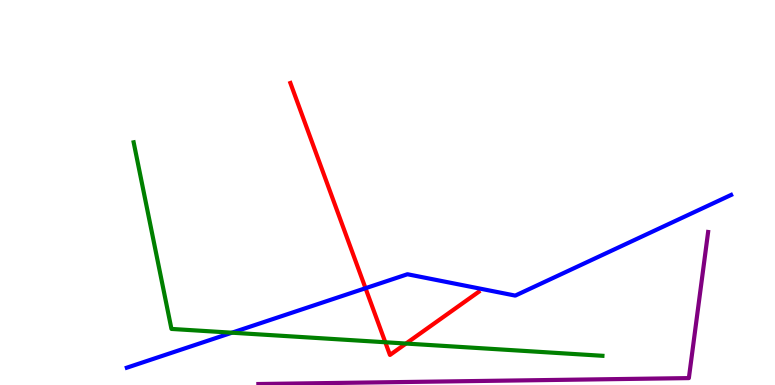[{'lines': ['blue', 'red'], 'intersections': [{'x': 4.72, 'y': 2.51}]}, {'lines': ['green', 'red'], 'intersections': [{'x': 4.97, 'y': 1.11}, {'x': 5.24, 'y': 1.08}]}, {'lines': ['purple', 'red'], 'intersections': []}, {'lines': ['blue', 'green'], 'intersections': [{'x': 2.99, 'y': 1.36}]}, {'lines': ['blue', 'purple'], 'intersections': []}, {'lines': ['green', 'purple'], 'intersections': []}]